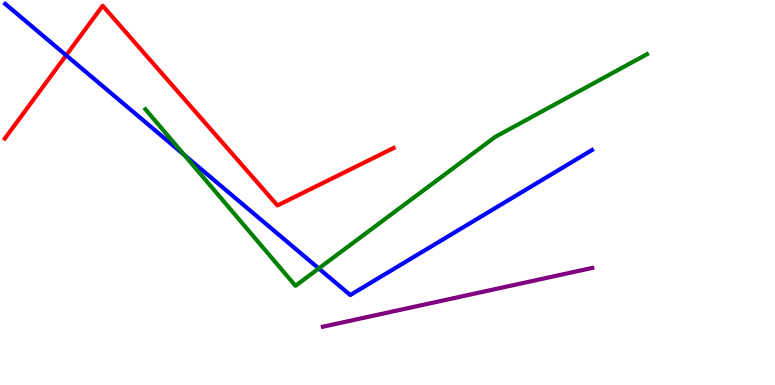[{'lines': ['blue', 'red'], 'intersections': [{'x': 0.854, 'y': 8.56}]}, {'lines': ['green', 'red'], 'intersections': []}, {'lines': ['purple', 'red'], 'intersections': []}, {'lines': ['blue', 'green'], 'intersections': [{'x': 2.38, 'y': 5.97}, {'x': 4.11, 'y': 3.03}]}, {'lines': ['blue', 'purple'], 'intersections': []}, {'lines': ['green', 'purple'], 'intersections': []}]